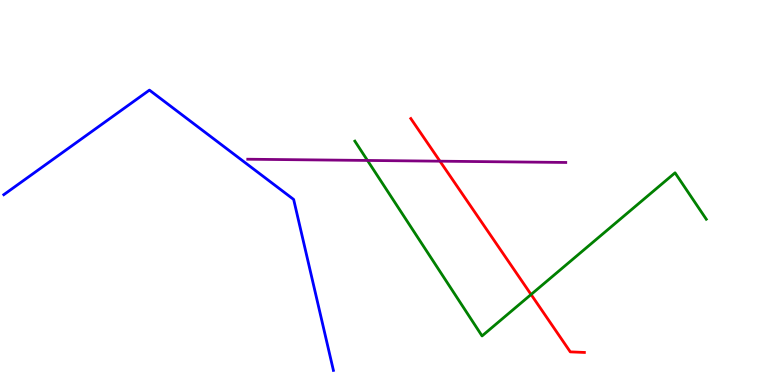[{'lines': ['blue', 'red'], 'intersections': []}, {'lines': ['green', 'red'], 'intersections': [{'x': 6.85, 'y': 2.35}]}, {'lines': ['purple', 'red'], 'intersections': [{'x': 5.68, 'y': 5.81}]}, {'lines': ['blue', 'green'], 'intersections': []}, {'lines': ['blue', 'purple'], 'intersections': []}, {'lines': ['green', 'purple'], 'intersections': [{'x': 4.74, 'y': 5.83}]}]